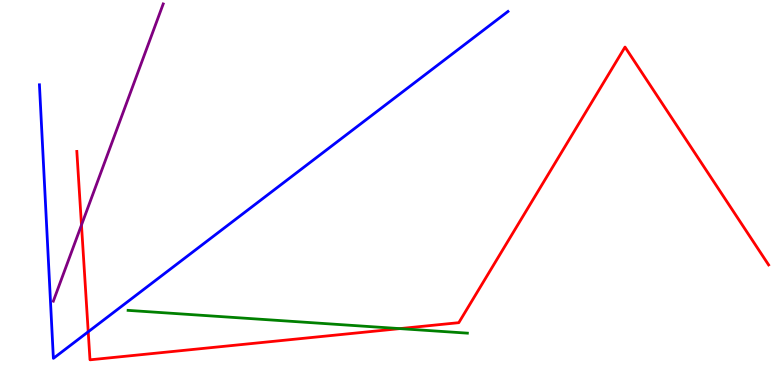[{'lines': ['blue', 'red'], 'intersections': [{'x': 1.14, 'y': 1.38}]}, {'lines': ['green', 'red'], 'intersections': [{'x': 5.16, 'y': 1.46}]}, {'lines': ['purple', 'red'], 'intersections': [{'x': 1.05, 'y': 4.16}]}, {'lines': ['blue', 'green'], 'intersections': []}, {'lines': ['blue', 'purple'], 'intersections': []}, {'lines': ['green', 'purple'], 'intersections': []}]